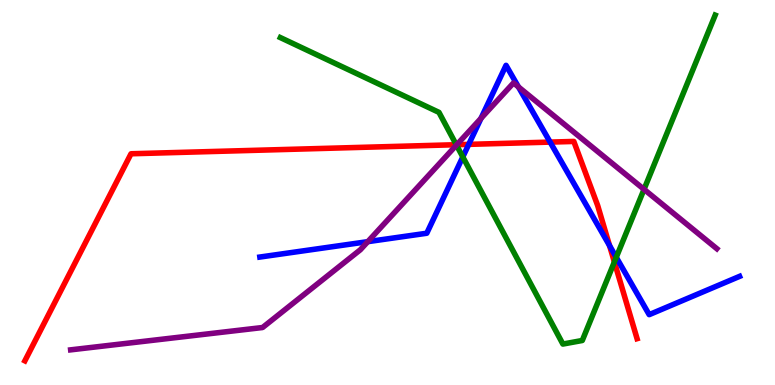[{'lines': ['blue', 'red'], 'intersections': [{'x': 6.05, 'y': 6.25}, {'x': 7.1, 'y': 6.31}, {'x': 7.86, 'y': 3.62}]}, {'lines': ['green', 'red'], 'intersections': [{'x': 5.89, 'y': 6.24}, {'x': 7.93, 'y': 3.2}]}, {'lines': ['purple', 'red'], 'intersections': [{'x': 5.89, 'y': 6.24}]}, {'lines': ['blue', 'green'], 'intersections': [{'x': 5.97, 'y': 5.92}, {'x': 7.95, 'y': 3.32}]}, {'lines': ['blue', 'purple'], 'intersections': [{'x': 4.75, 'y': 3.72}, {'x': 6.21, 'y': 6.93}, {'x': 6.69, 'y': 7.74}]}, {'lines': ['green', 'purple'], 'intersections': [{'x': 5.89, 'y': 6.23}, {'x': 8.31, 'y': 5.08}]}]